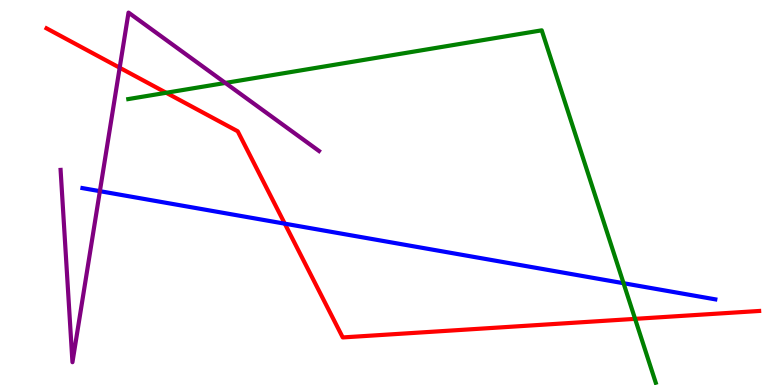[{'lines': ['blue', 'red'], 'intersections': [{'x': 3.67, 'y': 4.19}]}, {'lines': ['green', 'red'], 'intersections': [{'x': 2.14, 'y': 7.59}, {'x': 8.19, 'y': 1.72}]}, {'lines': ['purple', 'red'], 'intersections': [{'x': 1.54, 'y': 8.24}]}, {'lines': ['blue', 'green'], 'intersections': [{'x': 8.05, 'y': 2.64}]}, {'lines': ['blue', 'purple'], 'intersections': [{'x': 1.29, 'y': 5.03}]}, {'lines': ['green', 'purple'], 'intersections': [{'x': 2.91, 'y': 7.85}]}]